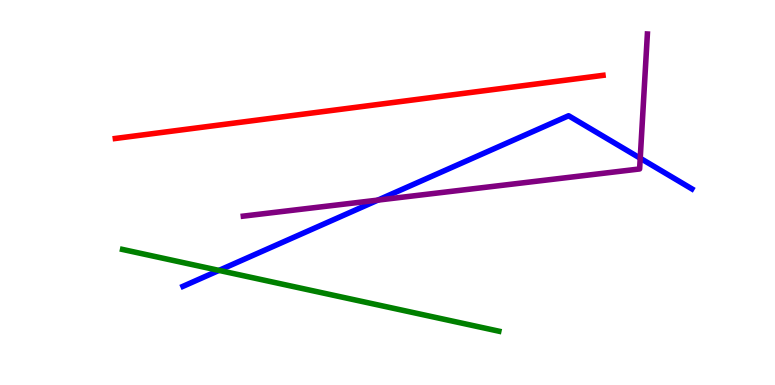[{'lines': ['blue', 'red'], 'intersections': []}, {'lines': ['green', 'red'], 'intersections': []}, {'lines': ['purple', 'red'], 'intersections': []}, {'lines': ['blue', 'green'], 'intersections': [{'x': 2.83, 'y': 2.98}]}, {'lines': ['blue', 'purple'], 'intersections': [{'x': 4.88, 'y': 4.8}, {'x': 8.26, 'y': 5.89}]}, {'lines': ['green', 'purple'], 'intersections': []}]